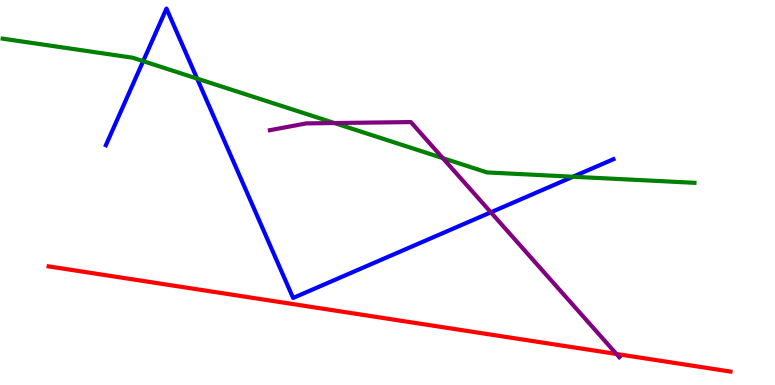[{'lines': ['blue', 'red'], 'intersections': []}, {'lines': ['green', 'red'], 'intersections': []}, {'lines': ['purple', 'red'], 'intersections': [{'x': 7.95, 'y': 0.806}]}, {'lines': ['blue', 'green'], 'intersections': [{'x': 1.85, 'y': 8.41}, {'x': 2.54, 'y': 7.96}, {'x': 7.39, 'y': 5.41}]}, {'lines': ['blue', 'purple'], 'intersections': [{'x': 6.33, 'y': 4.49}]}, {'lines': ['green', 'purple'], 'intersections': [{'x': 4.32, 'y': 6.8}, {'x': 5.71, 'y': 5.89}]}]